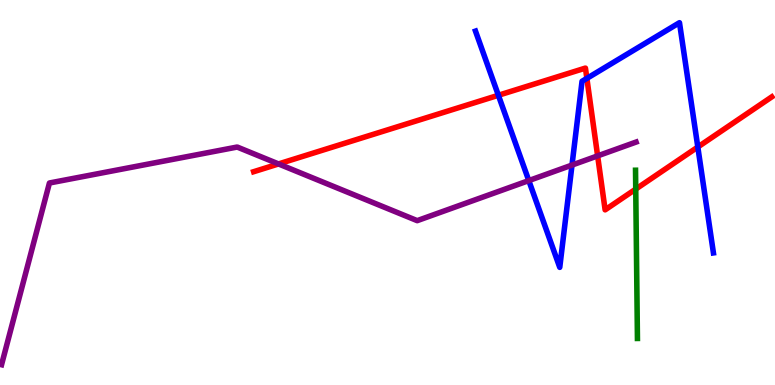[{'lines': ['blue', 'red'], 'intersections': [{'x': 6.43, 'y': 7.53}, {'x': 7.57, 'y': 7.96}, {'x': 9.0, 'y': 6.18}]}, {'lines': ['green', 'red'], 'intersections': [{'x': 8.2, 'y': 5.09}]}, {'lines': ['purple', 'red'], 'intersections': [{'x': 3.59, 'y': 5.74}, {'x': 7.71, 'y': 5.95}]}, {'lines': ['blue', 'green'], 'intersections': []}, {'lines': ['blue', 'purple'], 'intersections': [{'x': 6.82, 'y': 5.31}, {'x': 7.38, 'y': 5.71}]}, {'lines': ['green', 'purple'], 'intersections': []}]